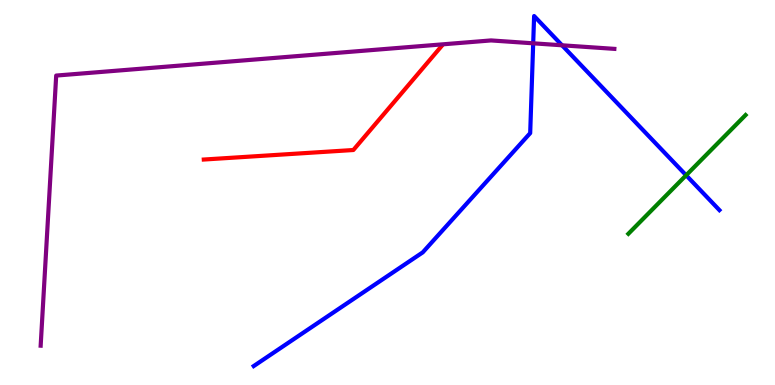[{'lines': ['blue', 'red'], 'intersections': []}, {'lines': ['green', 'red'], 'intersections': []}, {'lines': ['purple', 'red'], 'intersections': []}, {'lines': ['blue', 'green'], 'intersections': [{'x': 8.85, 'y': 5.45}]}, {'lines': ['blue', 'purple'], 'intersections': [{'x': 6.88, 'y': 8.87}, {'x': 7.25, 'y': 8.82}]}, {'lines': ['green', 'purple'], 'intersections': []}]